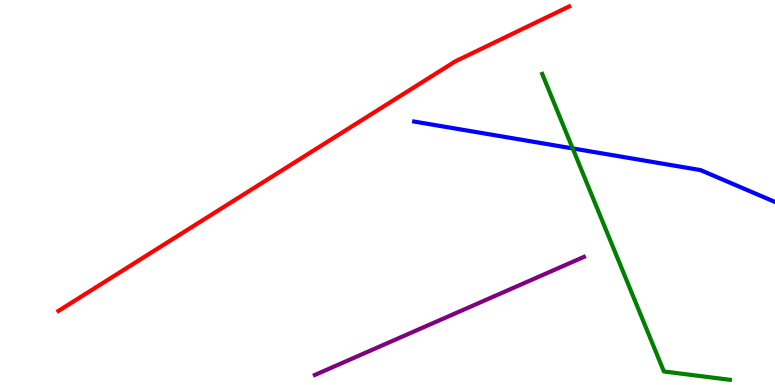[{'lines': ['blue', 'red'], 'intersections': []}, {'lines': ['green', 'red'], 'intersections': []}, {'lines': ['purple', 'red'], 'intersections': []}, {'lines': ['blue', 'green'], 'intersections': [{'x': 7.39, 'y': 6.14}]}, {'lines': ['blue', 'purple'], 'intersections': []}, {'lines': ['green', 'purple'], 'intersections': []}]